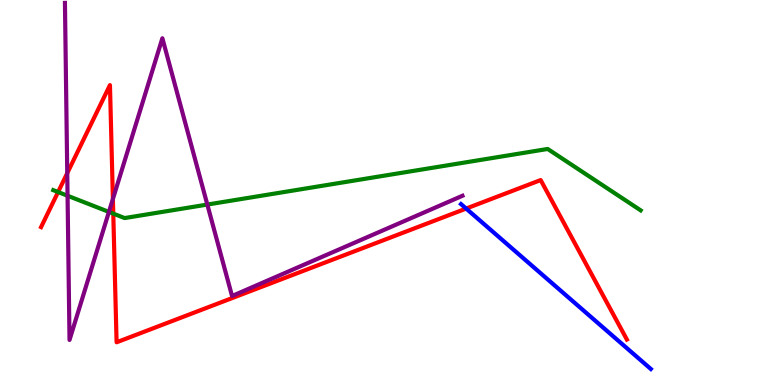[{'lines': ['blue', 'red'], 'intersections': [{'x': 6.01, 'y': 4.58}]}, {'lines': ['green', 'red'], 'intersections': [{'x': 0.75, 'y': 5.01}, {'x': 1.46, 'y': 4.45}]}, {'lines': ['purple', 'red'], 'intersections': [{'x': 0.868, 'y': 5.5}, {'x': 1.46, 'y': 4.83}]}, {'lines': ['blue', 'green'], 'intersections': []}, {'lines': ['blue', 'purple'], 'intersections': []}, {'lines': ['green', 'purple'], 'intersections': [{'x': 0.872, 'y': 4.92}, {'x': 1.41, 'y': 4.5}, {'x': 2.68, 'y': 4.69}]}]